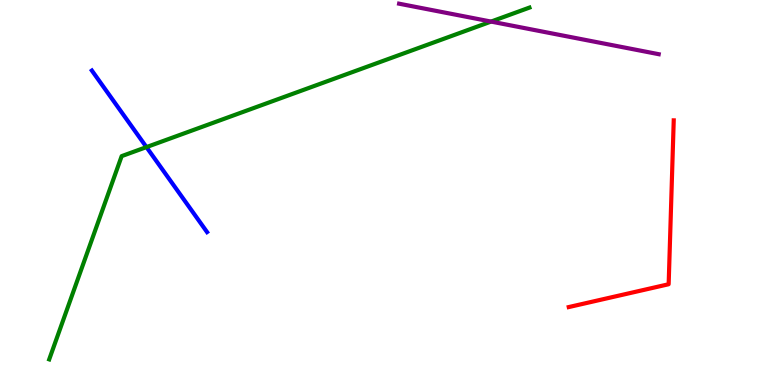[{'lines': ['blue', 'red'], 'intersections': []}, {'lines': ['green', 'red'], 'intersections': []}, {'lines': ['purple', 'red'], 'intersections': []}, {'lines': ['blue', 'green'], 'intersections': [{'x': 1.89, 'y': 6.18}]}, {'lines': ['blue', 'purple'], 'intersections': []}, {'lines': ['green', 'purple'], 'intersections': [{'x': 6.34, 'y': 9.44}]}]